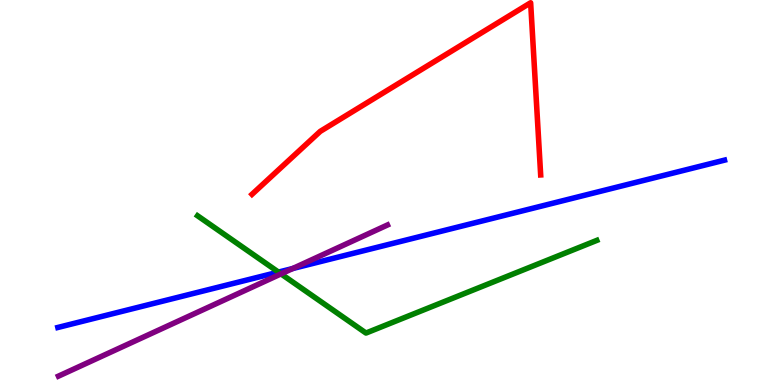[{'lines': ['blue', 'red'], 'intersections': []}, {'lines': ['green', 'red'], 'intersections': []}, {'lines': ['purple', 'red'], 'intersections': []}, {'lines': ['blue', 'green'], 'intersections': [{'x': 3.59, 'y': 2.93}]}, {'lines': ['blue', 'purple'], 'intersections': [{'x': 3.78, 'y': 3.03}]}, {'lines': ['green', 'purple'], 'intersections': [{'x': 3.63, 'y': 2.89}]}]